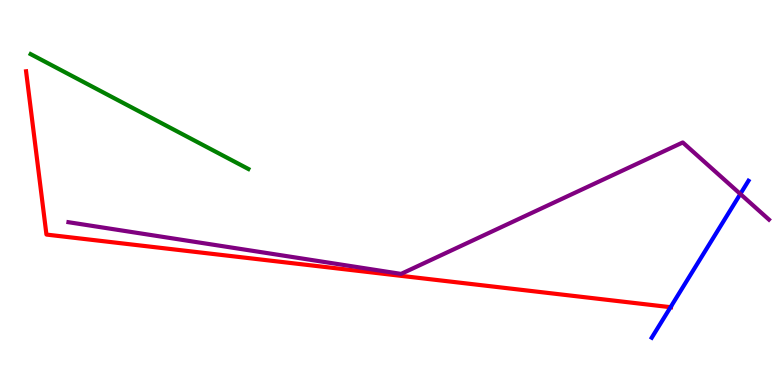[{'lines': ['blue', 'red'], 'intersections': [{'x': 8.65, 'y': 2.02}]}, {'lines': ['green', 'red'], 'intersections': []}, {'lines': ['purple', 'red'], 'intersections': []}, {'lines': ['blue', 'green'], 'intersections': []}, {'lines': ['blue', 'purple'], 'intersections': [{'x': 9.55, 'y': 4.96}]}, {'lines': ['green', 'purple'], 'intersections': []}]